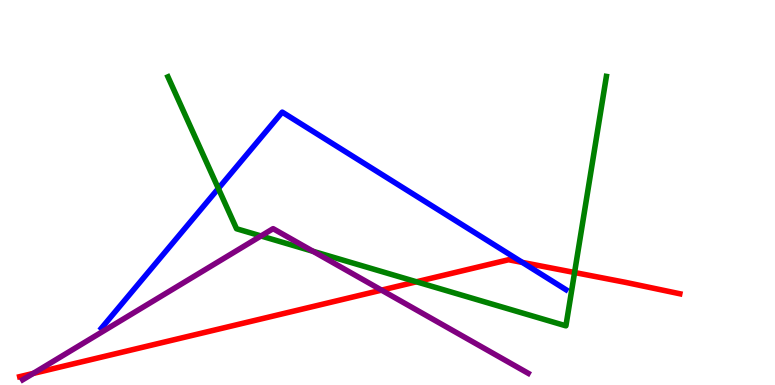[{'lines': ['blue', 'red'], 'intersections': [{'x': 6.74, 'y': 3.18}]}, {'lines': ['green', 'red'], 'intersections': [{'x': 5.37, 'y': 2.68}, {'x': 7.41, 'y': 2.92}]}, {'lines': ['purple', 'red'], 'intersections': [{'x': 0.428, 'y': 0.3}, {'x': 4.92, 'y': 2.46}]}, {'lines': ['blue', 'green'], 'intersections': [{'x': 2.82, 'y': 5.1}]}, {'lines': ['blue', 'purple'], 'intersections': []}, {'lines': ['green', 'purple'], 'intersections': [{'x': 3.37, 'y': 3.87}, {'x': 4.04, 'y': 3.47}]}]